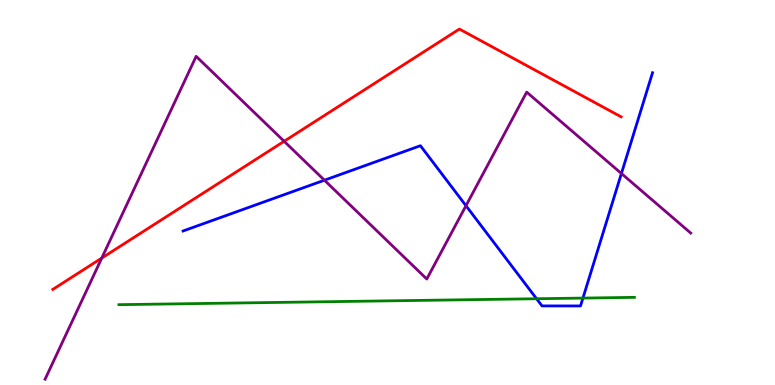[{'lines': ['blue', 'red'], 'intersections': []}, {'lines': ['green', 'red'], 'intersections': []}, {'lines': ['purple', 'red'], 'intersections': [{'x': 1.31, 'y': 3.3}, {'x': 3.67, 'y': 6.33}]}, {'lines': ['blue', 'green'], 'intersections': [{'x': 6.92, 'y': 2.24}, {'x': 7.52, 'y': 2.26}]}, {'lines': ['blue', 'purple'], 'intersections': [{'x': 4.19, 'y': 5.32}, {'x': 6.01, 'y': 4.66}, {'x': 8.02, 'y': 5.49}]}, {'lines': ['green', 'purple'], 'intersections': []}]